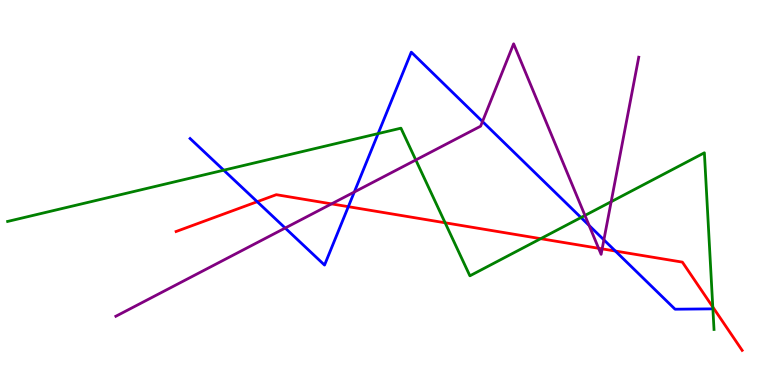[{'lines': ['blue', 'red'], 'intersections': [{'x': 3.32, 'y': 4.76}, {'x': 4.49, 'y': 4.63}, {'x': 7.94, 'y': 3.48}]}, {'lines': ['green', 'red'], 'intersections': [{'x': 5.74, 'y': 4.21}, {'x': 6.98, 'y': 3.8}, {'x': 9.2, 'y': 2.03}]}, {'lines': ['purple', 'red'], 'intersections': [{'x': 4.28, 'y': 4.7}, {'x': 7.72, 'y': 3.55}, {'x': 7.77, 'y': 3.54}]}, {'lines': ['blue', 'green'], 'intersections': [{'x': 2.89, 'y': 5.58}, {'x': 4.88, 'y': 6.53}, {'x': 7.5, 'y': 4.35}]}, {'lines': ['blue', 'purple'], 'intersections': [{'x': 3.68, 'y': 4.08}, {'x': 4.57, 'y': 5.01}, {'x': 6.23, 'y': 6.84}, {'x': 7.6, 'y': 4.14}, {'x': 7.79, 'y': 3.77}]}, {'lines': ['green', 'purple'], 'intersections': [{'x': 5.37, 'y': 5.84}, {'x': 7.55, 'y': 4.4}, {'x': 7.89, 'y': 4.76}]}]